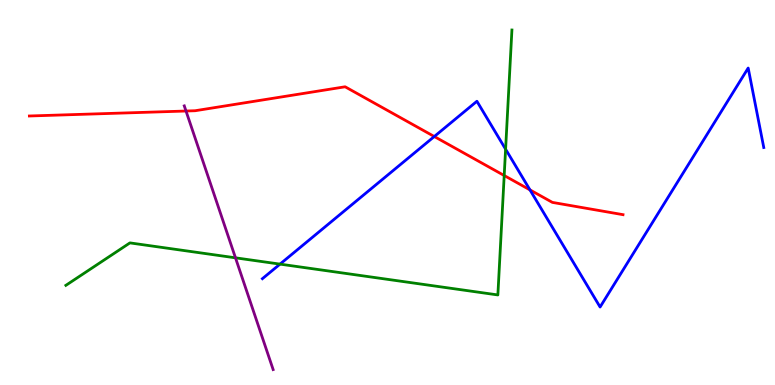[{'lines': ['blue', 'red'], 'intersections': [{'x': 5.6, 'y': 6.45}, {'x': 6.84, 'y': 5.07}]}, {'lines': ['green', 'red'], 'intersections': [{'x': 6.51, 'y': 5.44}]}, {'lines': ['purple', 'red'], 'intersections': [{'x': 2.4, 'y': 7.12}]}, {'lines': ['blue', 'green'], 'intersections': [{'x': 3.61, 'y': 3.14}, {'x': 6.52, 'y': 6.13}]}, {'lines': ['blue', 'purple'], 'intersections': []}, {'lines': ['green', 'purple'], 'intersections': [{'x': 3.04, 'y': 3.3}]}]